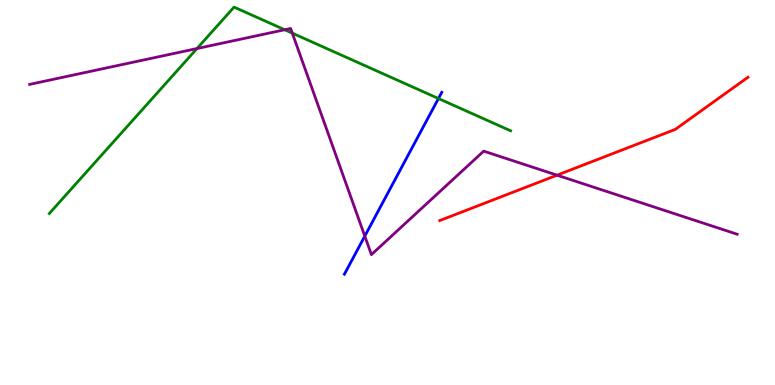[{'lines': ['blue', 'red'], 'intersections': []}, {'lines': ['green', 'red'], 'intersections': []}, {'lines': ['purple', 'red'], 'intersections': [{'x': 7.19, 'y': 5.45}]}, {'lines': ['blue', 'green'], 'intersections': [{'x': 5.66, 'y': 7.44}]}, {'lines': ['blue', 'purple'], 'intersections': [{'x': 4.71, 'y': 3.87}]}, {'lines': ['green', 'purple'], 'intersections': [{'x': 2.54, 'y': 8.74}, {'x': 3.67, 'y': 9.23}, {'x': 3.77, 'y': 9.14}]}]